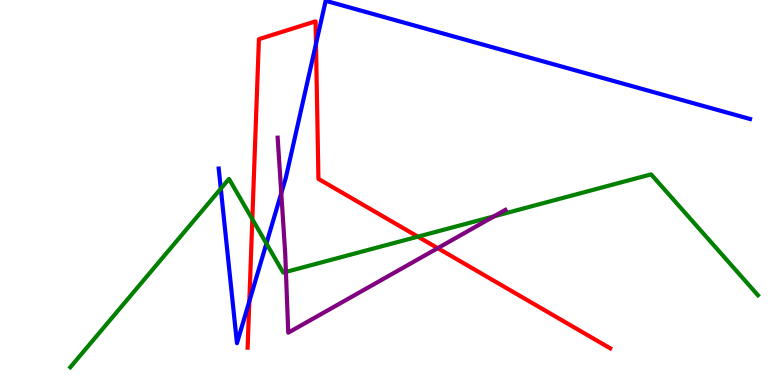[{'lines': ['blue', 'red'], 'intersections': [{'x': 3.22, 'y': 2.17}, {'x': 4.08, 'y': 8.86}]}, {'lines': ['green', 'red'], 'intersections': [{'x': 3.26, 'y': 4.31}, {'x': 5.39, 'y': 3.85}]}, {'lines': ['purple', 'red'], 'intersections': [{'x': 5.65, 'y': 3.55}]}, {'lines': ['blue', 'green'], 'intersections': [{'x': 2.85, 'y': 5.1}, {'x': 3.44, 'y': 3.67}]}, {'lines': ['blue', 'purple'], 'intersections': [{'x': 3.63, 'y': 4.98}]}, {'lines': ['green', 'purple'], 'intersections': [{'x': 3.69, 'y': 2.94}, {'x': 6.37, 'y': 4.38}]}]